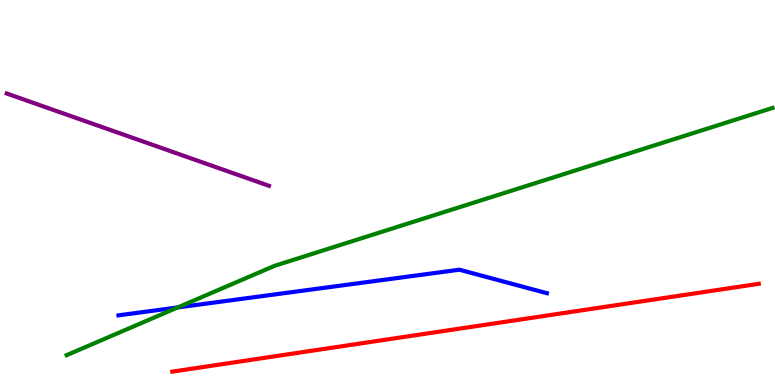[{'lines': ['blue', 'red'], 'intersections': []}, {'lines': ['green', 'red'], 'intersections': []}, {'lines': ['purple', 'red'], 'intersections': []}, {'lines': ['blue', 'green'], 'intersections': [{'x': 2.29, 'y': 2.01}]}, {'lines': ['blue', 'purple'], 'intersections': []}, {'lines': ['green', 'purple'], 'intersections': []}]